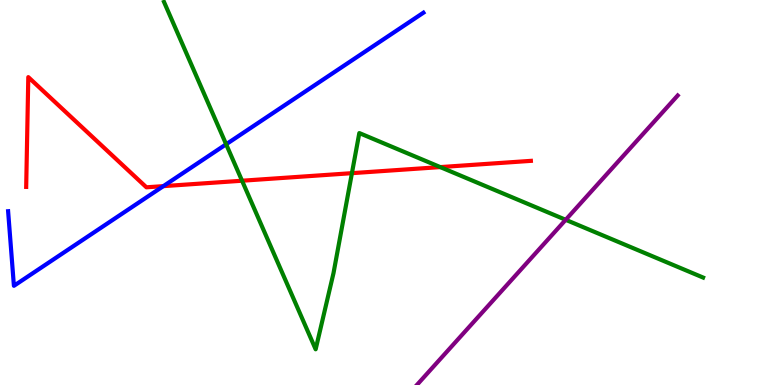[{'lines': ['blue', 'red'], 'intersections': [{'x': 2.11, 'y': 5.17}]}, {'lines': ['green', 'red'], 'intersections': [{'x': 3.12, 'y': 5.31}, {'x': 4.54, 'y': 5.5}, {'x': 5.68, 'y': 5.66}]}, {'lines': ['purple', 'red'], 'intersections': []}, {'lines': ['blue', 'green'], 'intersections': [{'x': 2.92, 'y': 6.25}]}, {'lines': ['blue', 'purple'], 'intersections': []}, {'lines': ['green', 'purple'], 'intersections': [{'x': 7.3, 'y': 4.29}]}]